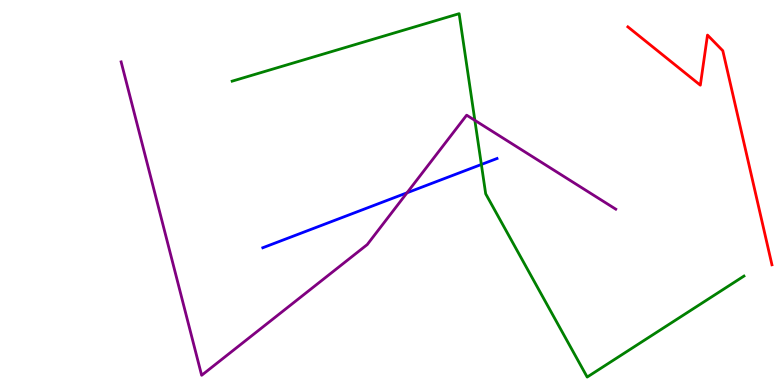[{'lines': ['blue', 'red'], 'intersections': []}, {'lines': ['green', 'red'], 'intersections': []}, {'lines': ['purple', 'red'], 'intersections': []}, {'lines': ['blue', 'green'], 'intersections': [{'x': 6.21, 'y': 5.73}]}, {'lines': ['blue', 'purple'], 'intersections': [{'x': 5.25, 'y': 4.99}]}, {'lines': ['green', 'purple'], 'intersections': [{'x': 6.13, 'y': 6.87}]}]